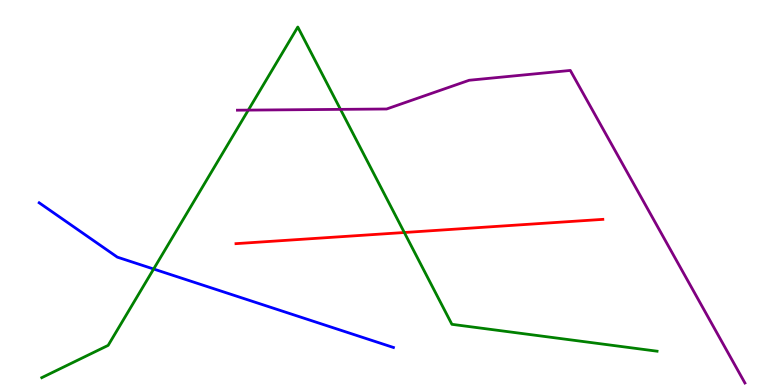[{'lines': ['blue', 'red'], 'intersections': []}, {'lines': ['green', 'red'], 'intersections': [{'x': 5.22, 'y': 3.96}]}, {'lines': ['purple', 'red'], 'intersections': []}, {'lines': ['blue', 'green'], 'intersections': [{'x': 1.98, 'y': 3.01}]}, {'lines': ['blue', 'purple'], 'intersections': []}, {'lines': ['green', 'purple'], 'intersections': [{'x': 3.2, 'y': 7.14}, {'x': 4.39, 'y': 7.16}]}]